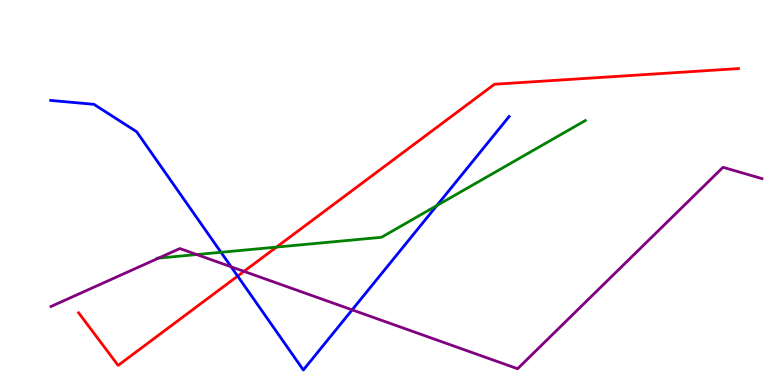[{'lines': ['blue', 'red'], 'intersections': [{'x': 3.07, 'y': 2.83}]}, {'lines': ['green', 'red'], 'intersections': [{'x': 3.57, 'y': 3.58}]}, {'lines': ['purple', 'red'], 'intersections': [{'x': 3.15, 'y': 2.95}]}, {'lines': ['blue', 'green'], 'intersections': [{'x': 2.85, 'y': 3.45}, {'x': 5.64, 'y': 4.66}]}, {'lines': ['blue', 'purple'], 'intersections': [{'x': 2.98, 'y': 3.07}, {'x': 4.54, 'y': 1.95}]}, {'lines': ['green', 'purple'], 'intersections': [{'x': 2.05, 'y': 3.3}, {'x': 2.54, 'y': 3.39}]}]